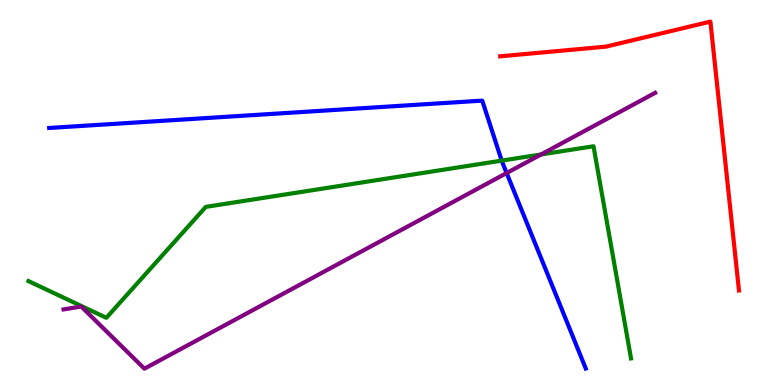[{'lines': ['blue', 'red'], 'intersections': []}, {'lines': ['green', 'red'], 'intersections': []}, {'lines': ['purple', 'red'], 'intersections': []}, {'lines': ['blue', 'green'], 'intersections': [{'x': 6.47, 'y': 5.83}]}, {'lines': ['blue', 'purple'], 'intersections': [{'x': 6.54, 'y': 5.51}]}, {'lines': ['green', 'purple'], 'intersections': [{'x': 6.98, 'y': 5.99}]}]